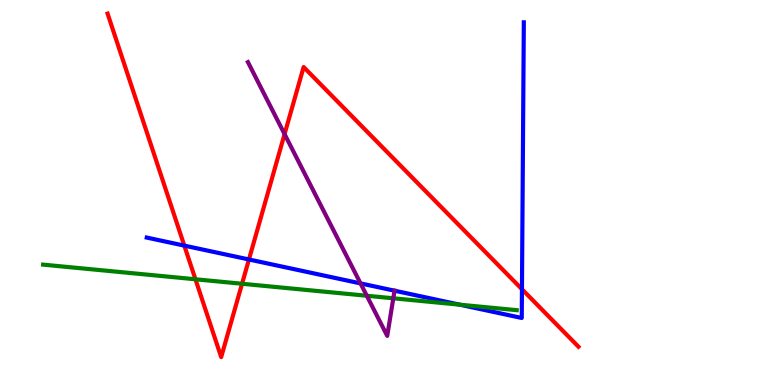[{'lines': ['blue', 'red'], 'intersections': [{'x': 2.38, 'y': 3.62}, {'x': 3.21, 'y': 3.26}, {'x': 6.73, 'y': 2.49}]}, {'lines': ['green', 'red'], 'intersections': [{'x': 2.52, 'y': 2.75}, {'x': 3.12, 'y': 2.63}]}, {'lines': ['purple', 'red'], 'intersections': [{'x': 3.67, 'y': 6.52}]}, {'lines': ['blue', 'green'], 'intersections': [{'x': 5.93, 'y': 2.09}]}, {'lines': ['blue', 'purple'], 'intersections': [{'x': 4.65, 'y': 2.64}, {'x': 5.09, 'y': 2.45}]}, {'lines': ['green', 'purple'], 'intersections': [{'x': 4.73, 'y': 2.32}, {'x': 5.07, 'y': 2.25}]}]